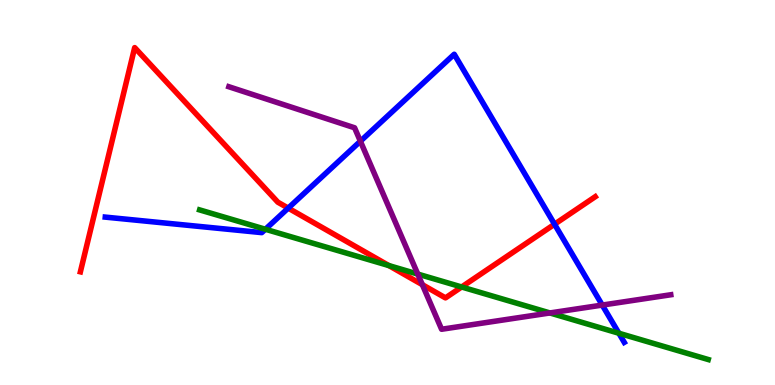[{'lines': ['blue', 'red'], 'intersections': [{'x': 3.72, 'y': 4.59}, {'x': 7.16, 'y': 4.18}]}, {'lines': ['green', 'red'], 'intersections': [{'x': 5.02, 'y': 3.1}, {'x': 5.96, 'y': 2.55}]}, {'lines': ['purple', 'red'], 'intersections': [{'x': 5.45, 'y': 2.61}]}, {'lines': ['blue', 'green'], 'intersections': [{'x': 3.42, 'y': 4.05}, {'x': 7.99, 'y': 1.34}]}, {'lines': ['blue', 'purple'], 'intersections': [{'x': 4.65, 'y': 6.33}, {'x': 7.77, 'y': 2.08}]}, {'lines': ['green', 'purple'], 'intersections': [{'x': 5.39, 'y': 2.88}, {'x': 7.1, 'y': 1.87}]}]